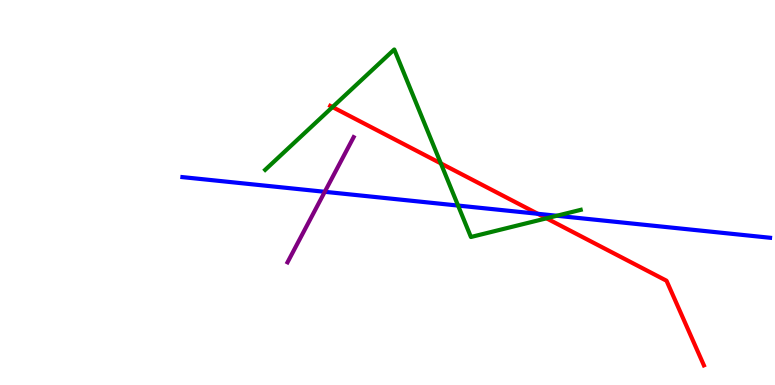[{'lines': ['blue', 'red'], 'intersections': [{'x': 6.94, 'y': 4.45}]}, {'lines': ['green', 'red'], 'intersections': [{'x': 4.29, 'y': 7.22}, {'x': 5.69, 'y': 5.76}, {'x': 7.05, 'y': 4.33}]}, {'lines': ['purple', 'red'], 'intersections': []}, {'lines': ['blue', 'green'], 'intersections': [{'x': 5.91, 'y': 4.66}, {'x': 7.18, 'y': 4.4}]}, {'lines': ['blue', 'purple'], 'intersections': [{'x': 4.19, 'y': 5.02}]}, {'lines': ['green', 'purple'], 'intersections': []}]